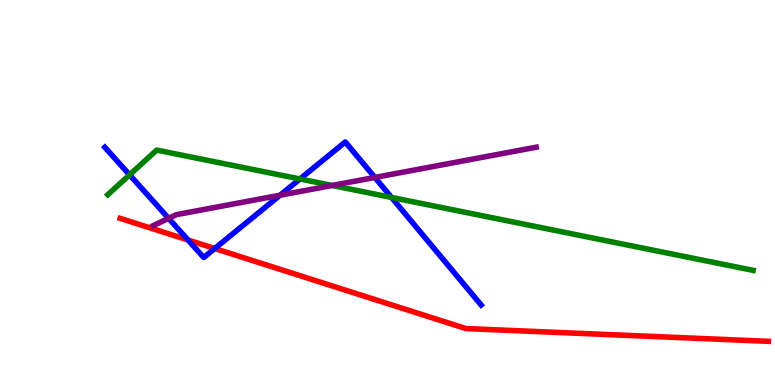[{'lines': ['blue', 'red'], 'intersections': [{'x': 2.43, 'y': 3.77}, {'x': 2.77, 'y': 3.55}]}, {'lines': ['green', 'red'], 'intersections': []}, {'lines': ['purple', 'red'], 'intersections': []}, {'lines': ['blue', 'green'], 'intersections': [{'x': 1.67, 'y': 5.46}, {'x': 3.87, 'y': 5.35}, {'x': 5.05, 'y': 4.87}]}, {'lines': ['blue', 'purple'], 'intersections': [{'x': 2.18, 'y': 4.33}, {'x': 3.61, 'y': 4.93}, {'x': 4.84, 'y': 5.39}]}, {'lines': ['green', 'purple'], 'intersections': [{'x': 4.29, 'y': 5.18}]}]